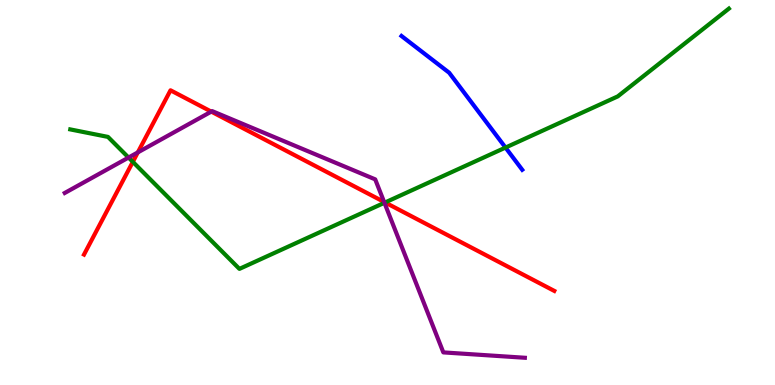[{'lines': ['blue', 'red'], 'intersections': []}, {'lines': ['green', 'red'], 'intersections': [{'x': 1.71, 'y': 5.8}, {'x': 4.97, 'y': 4.74}]}, {'lines': ['purple', 'red'], 'intersections': [{'x': 1.78, 'y': 6.04}, {'x': 2.73, 'y': 7.1}, {'x': 4.96, 'y': 4.75}]}, {'lines': ['blue', 'green'], 'intersections': [{'x': 6.52, 'y': 6.17}]}, {'lines': ['blue', 'purple'], 'intersections': []}, {'lines': ['green', 'purple'], 'intersections': [{'x': 1.66, 'y': 5.91}, {'x': 4.96, 'y': 4.73}]}]